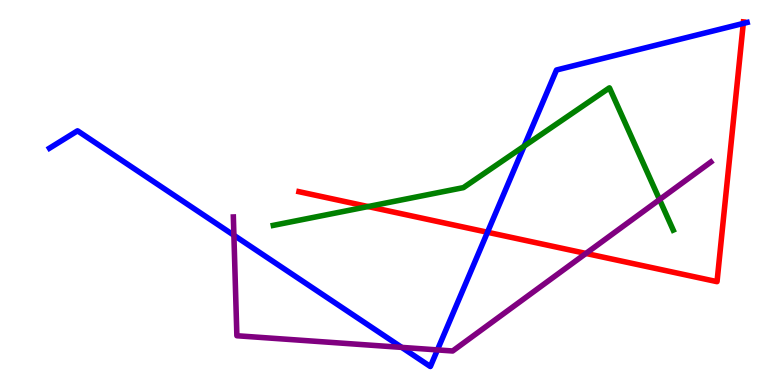[{'lines': ['blue', 'red'], 'intersections': [{'x': 6.29, 'y': 3.97}, {'x': 9.59, 'y': 9.39}]}, {'lines': ['green', 'red'], 'intersections': [{'x': 4.75, 'y': 4.63}]}, {'lines': ['purple', 'red'], 'intersections': [{'x': 7.56, 'y': 3.42}]}, {'lines': ['blue', 'green'], 'intersections': [{'x': 6.76, 'y': 6.2}]}, {'lines': ['blue', 'purple'], 'intersections': [{'x': 3.02, 'y': 3.89}, {'x': 5.18, 'y': 0.977}, {'x': 5.64, 'y': 0.911}]}, {'lines': ['green', 'purple'], 'intersections': [{'x': 8.51, 'y': 4.82}]}]